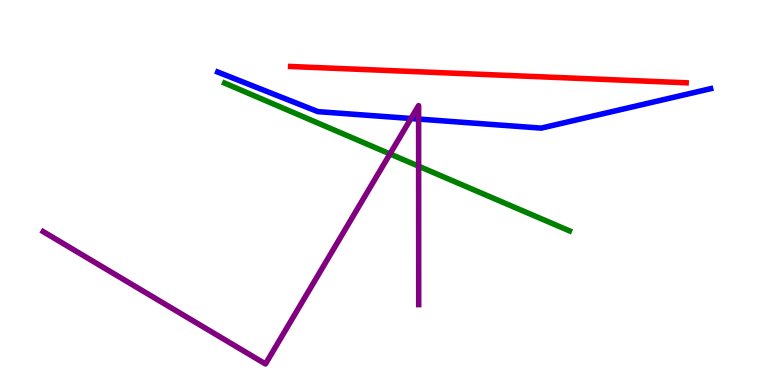[{'lines': ['blue', 'red'], 'intersections': []}, {'lines': ['green', 'red'], 'intersections': []}, {'lines': ['purple', 'red'], 'intersections': []}, {'lines': ['blue', 'green'], 'intersections': []}, {'lines': ['blue', 'purple'], 'intersections': [{'x': 5.3, 'y': 6.92}, {'x': 5.4, 'y': 6.91}]}, {'lines': ['green', 'purple'], 'intersections': [{'x': 5.03, 'y': 6.0}, {'x': 5.4, 'y': 5.68}]}]